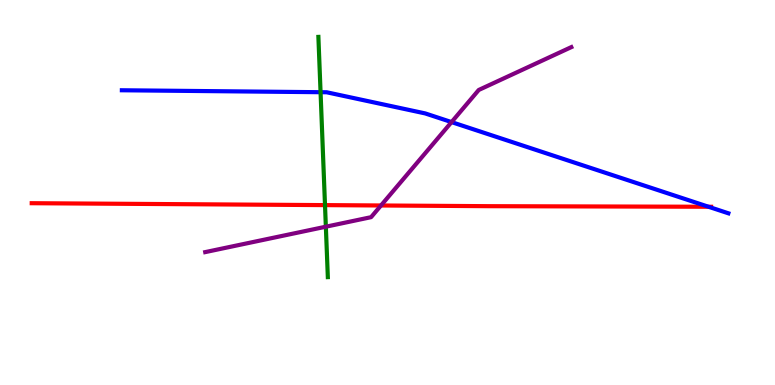[{'lines': ['blue', 'red'], 'intersections': [{'x': 9.14, 'y': 4.63}]}, {'lines': ['green', 'red'], 'intersections': [{'x': 4.19, 'y': 4.67}]}, {'lines': ['purple', 'red'], 'intersections': [{'x': 4.92, 'y': 4.66}]}, {'lines': ['blue', 'green'], 'intersections': [{'x': 4.14, 'y': 7.61}]}, {'lines': ['blue', 'purple'], 'intersections': [{'x': 5.83, 'y': 6.83}]}, {'lines': ['green', 'purple'], 'intersections': [{'x': 4.2, 'y': 4.11}]}]